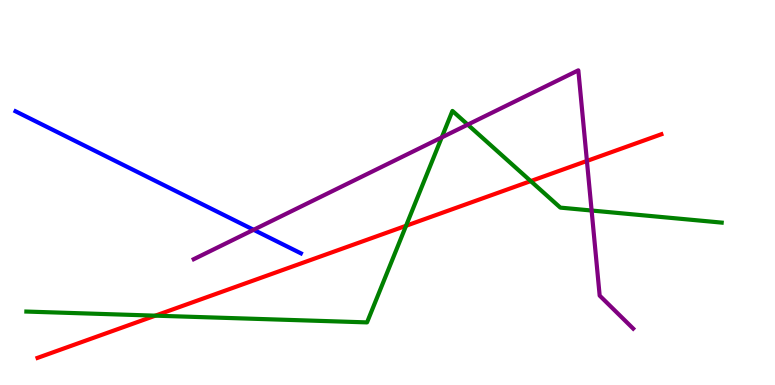[{'lines': ['blue', 'red'], 'intersections': []}, {'lines': ['green', 'red'], 'intersections': [{'x': 2.0, 'y': 1.8}, {'x': 5.24, 'y': 4.14}, {'x': 6.85, 'y': 5.3}]}, {'lines': ['purple', 'red'], 'intersections': [{'x': 7.57, 'y': 5.82}]}, {'lines': ['blue', 'green'], 'intersections': []}, {'lines': ['blue', 'purple'], 'intersections': [{'x': 3.27, 'y': 4.03}]}, {'lines': ['green', 'purple'], 'intersections': [{'x': 5.7, 'y': 6.43}, {'x': 6.04, 'y': 6.76}, {'x': 7.63, 'y': 4.53}]}]